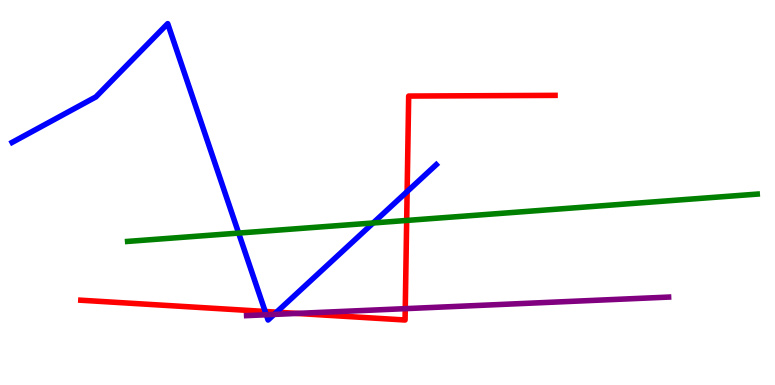[{'lines': ['blue', 'red'], 'intersections': [{'x': 3.42, 'y': 1.91}, {'x': 3.57, 'y': 1.89}, {'x': 5.25, 'y': 5.02}]}, {'lines': ['green', 'red'], 'intersections': [{'x': 5.25, 'y': 4.27}]}, {'lines': ['purple', 'red'], 'intersections': [{'x': 3.83, 'y': 1.86}, {'x': 5.23, 'y': 1.98}]}, {'lines': ['blue', 'green'], 'intersections': [{'x': 3.08, 'y': 3.95}, {'x': 4.81, 'y': 4.21}]}, {'lines': ['blue', 'purple'], 'intersections': [{'x': 3.44, 'y': 1.82}, {'x': 3.54, 'y': 1.83}]}, {'lines': ['green', 'purple'], 'intersections': []}]